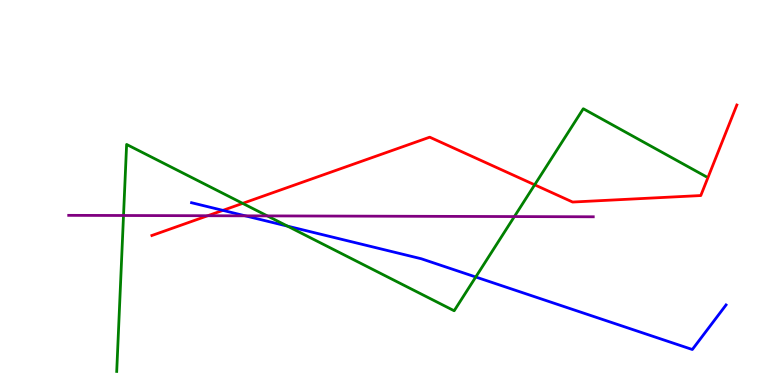[{'lines': ['blue', 'red'], 'intersections': [{'x': 2.88, 'y': 4.54}]}, {'lines': ['green', 'red'], 'intersections': [{'x': 3.13, 'y': 4.72}, {'x': 6.9, 'y': 5.2}]}, {'lines': ['purple', 'red'], 'intersections': [{'x': 2.68, 'y': 4.4}]}, {'lines': ['blue', 'green'], 'intersections': [{'x': 3.71, 'y': 4.13}, {'x': 6.14, 'y': 2.81}]}, {'lines': ['blue', 'purple'], 'intersections': [{'x': 3.16, 'y': 4.39}]}, {'lines': ['green', 'purple'], 'intersections': [{'x': 1.59, 'y': 4.4}, {'x': 3.45, 'y': 4.39}, {'x': 6.64, 'y': 4.37}]}]